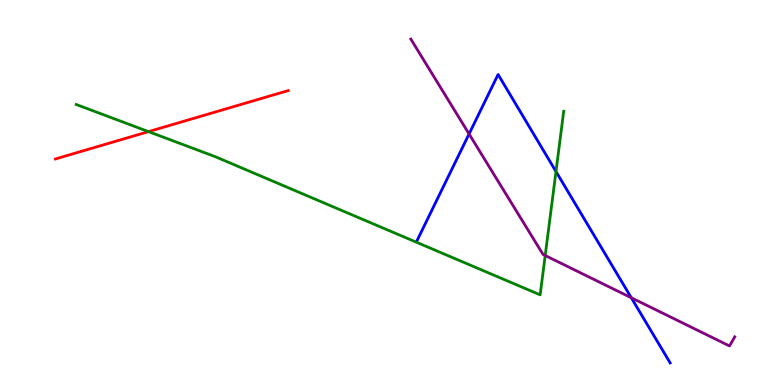[{'lines': ['blue', 'red'], 'intersections': []}, {'lines': ['green', 'red'], 'intersections': [{'x': 1.92, 'y': 6.58}]}, {'lines': ['purple', 'red'], 'intersections': []}, {'lines': ['blue', 'green'], 'intersections': [{'x': 7.17, 'y': 5.55}]}, {'lines': ['blue', 'purple'], 'intersections': [{'x': 6.05, 'y': 6.52}, {'x': 8.15, 'y': 2.27}]}, {'lines': ['green', 'purple'], 'intersections': [{'x': 7.03, 'y': 3.36}]}]